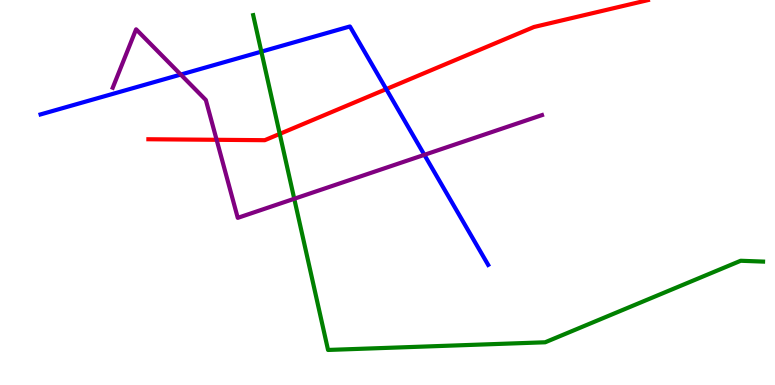[{'lines': ['blue', 'red'], 'intersections': [{'x': 4.98, 'y': 7.69}]}, {'lines': ['green', 'red'], 'intersections': [{'x': 3.61, 'y': 6.52}]}, {'lines': ['purple', 'red'], 'intersections': [{'x': 2.8, 'y': 6.37}]}, {'lines': ['blue', 'green'], 'intersections': [{'x': 3.37, 'y': 8.66}]}, {'lines': ['blue', 'purple'], 'intersections': [{'x': 2.33, 'y': 8.06}, {'x': 5.48, 'y': 5.98}]}, {'lines': ['green', 'purple'], 'intersections': [{'x': 3.8, 'y': 4.84}]}]